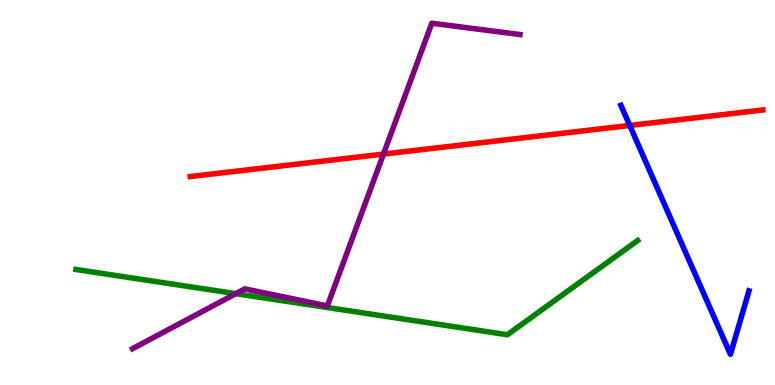[{'lines': ['blue', 'red'], 'intersections': [{'x': 8.13, 'y': 6.74}]}, {'lines': ['green', 'red'], 'intersections': []}, {'lines': ['purple', 'red'], 'intersections': [{'x': 4.95, 'y': 6.0}]}, {'lines': ['blue', 'green'], 'intersections': []}, {'lines': ['blue', 'purple'], 'intersections': []}, {'lines': ['green', 'purple'], 'intersections': [{'x': 3.04, 'y': 2.37}]}]